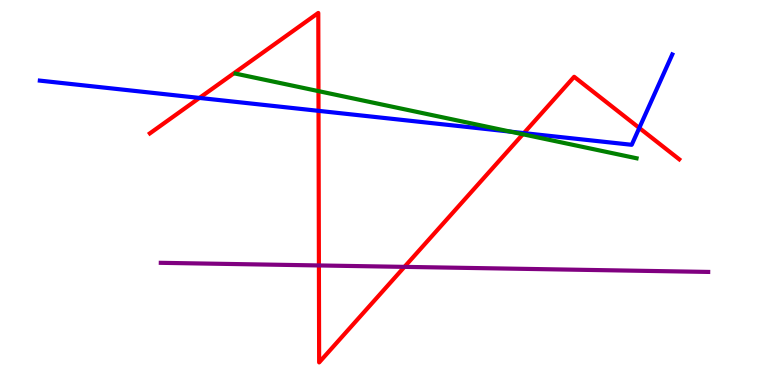[{'lines': ['blue', 'red'], 'intersections': [{'x': 2.57, 'y': 7.46}, {'x': 4.11, 'y': 7.12}, {'x': 6.76, 'y': 6.54}, {'x': 8.25, 'y': 6.68}]}, {'lines': ['green', 'red'], 'intersections': [{'x': 4.11, 'y': 7.63}, {'x': 6.75, 'y': 6.51}]}, {'lines': ['purple', 'red'], 'intersections': [{'x': 4.11, 'y': 3.11}, {'x': 5.22, 'y': 3.07}]}, {'lines': ['blue', 'green'], 'intersections': [{'x': 6.59, 'y': 6.58}]}, {'lines': ['blue', 'purple'], 'intersections': []}, {'lines': ['green', 'purple'], 'intersections': []}]